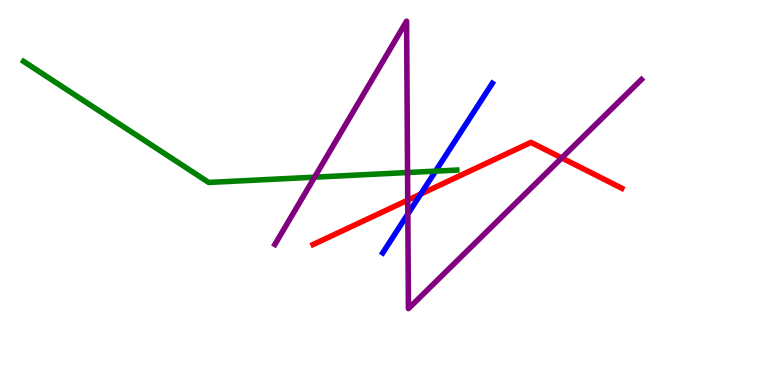[{'lines': ['blue', 'red'], 'intersections': [{'x': 5.43, 'y': 4.96}]}, {'lines': ['green', 'red'], 'intersections': []}, {'lines': ['purple', 'red'], 'intersections': [{'x': 5.26, 'y': 4.8}, {'x': 7.25, 'y': 5.9}]}, {'lines': ['blue', 'green'], 'intersections': [{'x': 5.62, 'y': 5.55}]}, {'lines': ['blue', 'purple'], 'intersections': [{'x': 5.26, 'y': 4.44}]}, {'lines': ['green', 'purple'], 'intersections': [{'x': 4.06, 'y': 5.4}, {'x': 5.26, 'y': 5.52}]}]